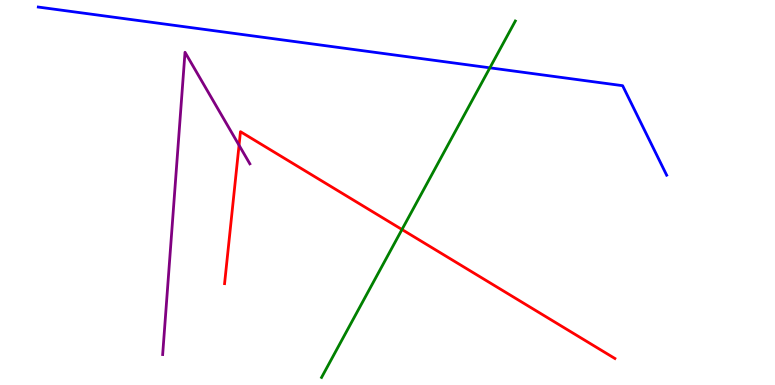[{'lines': ['blue', 'red'], 'intersections': []}, {'lines': ['green', 'red'], 'intersections': [{'x': 5.19, 'y': 4.04}]}, {'lines': ['purple', 'red'], 'intersections': [{'x': 3.08, 'y': 6.23}]}, {'lines': ['blue', 'green'], 'intersections': [{'x': 6.32, 'y': 8.24}]}, {'lines': ['blue', 'purple'], 'intersections': []}, {'lines': ['green', 'purple'], 'intersections': []}]